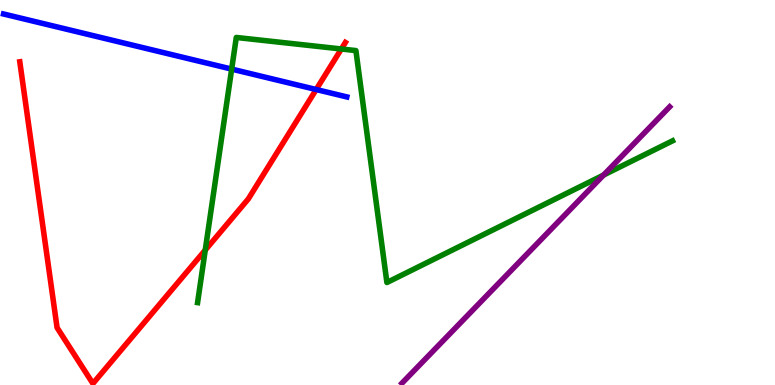[{'lines': ['blue', 'red'], 'intersections': [{'x': 4.08, 'y': 7.67}]}, {'lines': ['green', 'red'], 'intersections': [{'x': 2.65, 'y': 3.5}, {'x': 4.4, 'y': 8.73}]}, {'lines': ['purple', 'red'], 'intersections': []}, {'lines': ['blue', 'green'], 'intersections': [{'x': 2.99, 'y': 8.21}]}, {'lines': ['blue', 'purple'], 'intersections': []}, {'lines': ['green', 'purple'], 'intersections': [{'x': 7.79, 'y': 5.45}]}]